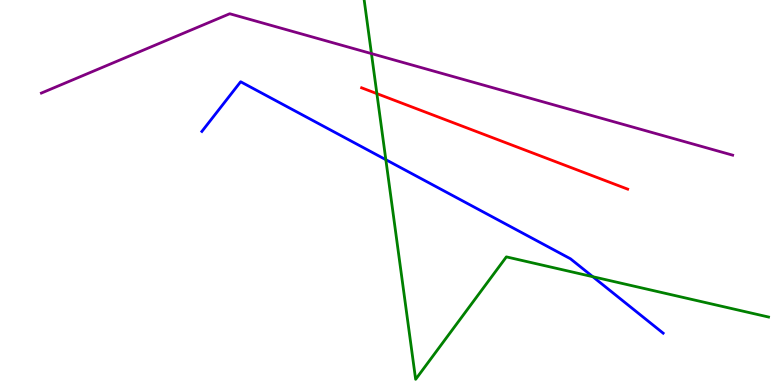[{'lines': ['blue', 'red'], 'intersections': []}, {'lines': ['green', 'red'], 'intersections': [{'x': 4.86, 'y': 7.57}]}, {'lines': ['purple', 'red'], 'intersections': []}, {'lines': ['blue', 'green'], 'intersections': [{'x': 4.98, 'y': 5.85}, {'x': 7.65, 'y': 2.81}]}, {'lines': ['blue', 'purple'], 'intersections': []}, {'lines': ['green', 'purple'], 'intersections': [{'x': 4.79, 'y': 8.61}]}]